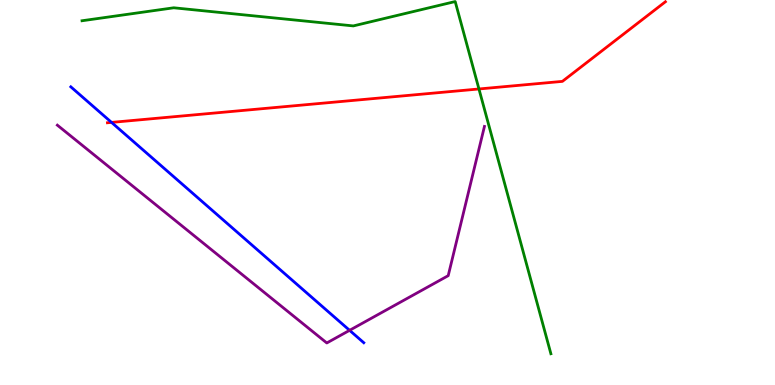[{'lines': ['blue', 'red'], 'intersections': [{'x': 1.44, 'y': 6.82}]}, {'lines': ['green', 'red'], 'intersections': [{'x': 6.18, 'y': 7.69}]}, {'lines': ['purple', 'red'], 'intersections': []}, {'lines': ['blue', 'green'], 'intersections': []}, {'lines': ['blue', 'purple'], 'intersections': [{'x': 4.51, 'y': 1.42}]}, {'lines': ['green', 'purple'], 'intersections': []}]